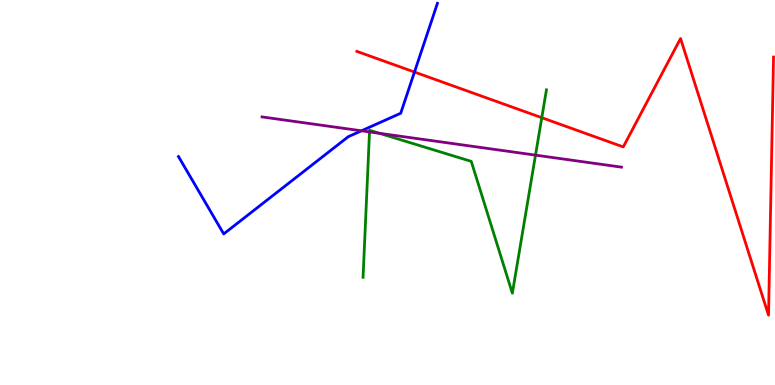[{'lines': ['blue', 'red'], 'intersections': [{'x': 5.35, 'y': 8.13}]}, {'lines': ['green', 'red'], 'intersections': [{'x': 6.99, 'y': 6.94}]}, {'lines': ['purple', 'red'], 'intersections': []}, {'lines': ['blue', 'green'], 'intersections': []}, {'lines': ['blue', 'purple'], 'intersections': [{'x': 4.66, 'y': 6.6}]}, {'lines': ['green', 'purple'], 'intersections': [{'x': 4.77, 'y': 6.57}, {'x': 4.9, 'y': 6.54}, {'x': 6.91, 'y': 5.97}]}]